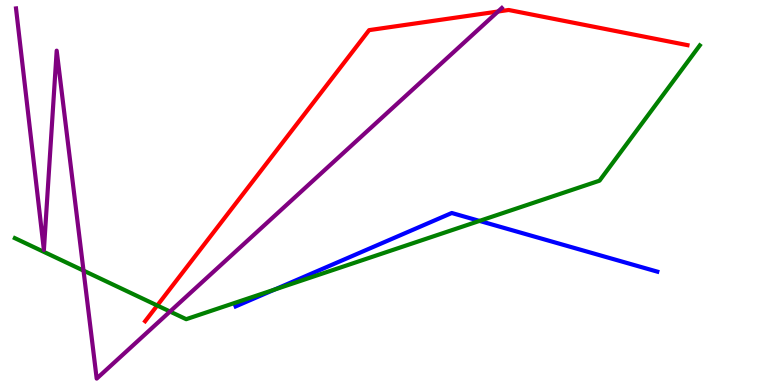[{'lines': ['blue', 'red'], 'intersections': []}, {'lines': ['green', 'red'], 'intersections': [{'x': 2.03, 'y': 2.07}]}, {'lines': ['purple', 'red'], 'intersections': [{'x': 6.43, 'y': 9.7}]}, {'lines': ['blue', 'green'], 'intersections': [{'x': 3.54, 'y': 2.48}, {'x': 6.19, 'y': 4.26}]}, {'lines': ['blue', 'purple'], 'intersections': []}, {'lines': ['green', 'purple'], 'intersections': [{'x': 1.08, 'y': 2.97}, {'x': 2.19, 'y': 1.91}]}]